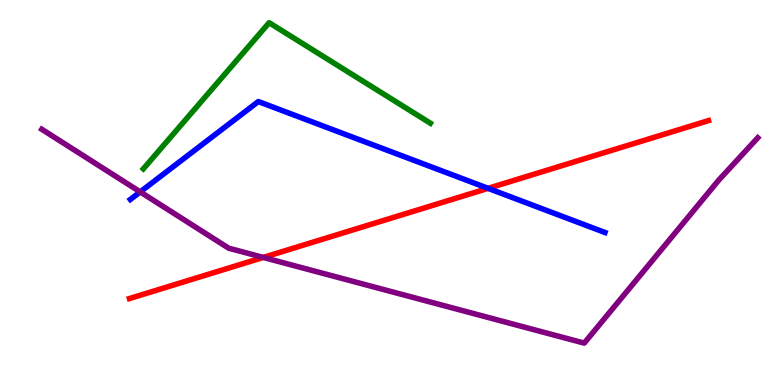[{'lines': ['blue', 'red'], 'intersections': [{'x': 6.3, 'y': 5.11}]}, {'lines': ['green', 'red'], 'intersections': []}, {'lines': ['purple', 'red'], 'intersections': [{'x': 3.4, 'y': 3.31}]}, {'lines': ['blue', 'green'], 'intersections': []}, {'lines': ['blue', 'purple'], 'intersections': [{'x': 1.81, 'y': 5.02}]}, {'lines': ['green', 'purple'], 'intersections': []}]